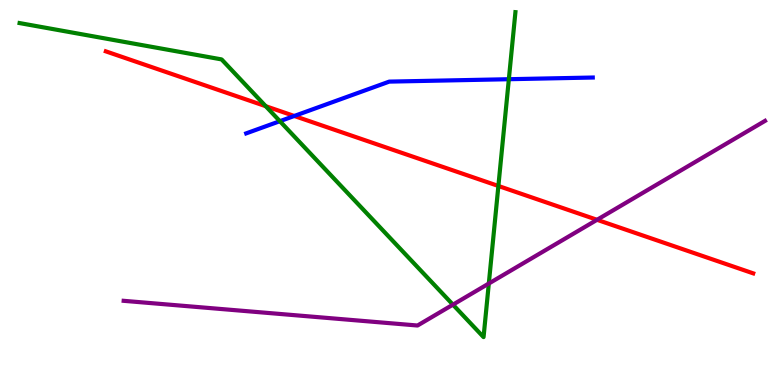[{'lines': ['blue', 'red'], 'intersections': [{'x': 3.8, 'y': 6.99}]}, {'lines': ['green', 'red'], 'intersections': [{'x': 3.43, 'y': 7.24}, {'x': 6.43, 'y': 5.17}]}, {'lines': ['purple', 'red'], 'intersections': [{'x': 7.7, 'y': 4.29}]}, {'lines': ['blue', 'green'], 'intersections': [{'x': 3.61, 'y': 6.85}, {'x': 6.57, 'y': 7.94}]}, {'lines': ['blue', 'purple'], 'intersections': []}, {'lines': ['green', 'purple'], 'intersections': [{'x': 5.84, 'y': 2.09}, {'x': 6.31, 'y': 2.64}]}]